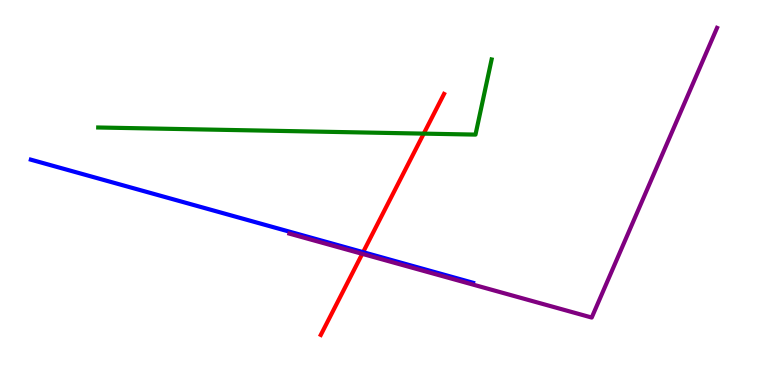[{'lines': ['blue', 'red'], 'intersections': [{'x': 4.69, 'y': 3.45}]}, {'lines': ['green', 'red'], 'intersections': [{'x': 5.47, 'y': 6.53}]}, {'lines': ['purple', 'red'], 'intersections': [{'x': 4.67, 'y': 3.41}]}, {'lines': ['blue', 'green'], 'intersections': []}, {'lines': ['blue', 'purple'], 'intersections': []}, {'lines': ['green', 'purple'], 'intersections': []}]